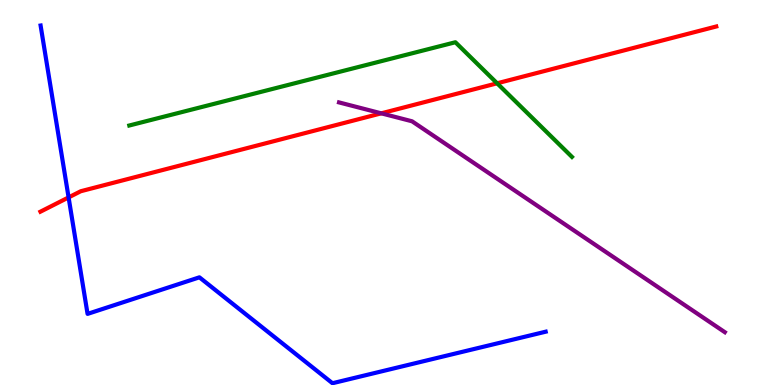[{'lines': ['blue', 'red'], 'intersections': [{'x': 0.885, 'y': 4.87}]}, {'lines': ['green', 'red'], 'intersections': [{'x': 6.41, 'y': 7.84}]}, {'lines': ['purple', 'red'], 'intersections': [{'x': 4.92, 'y': 7.06}]}, {'lines': ['blue', 'green'], 'intersections': []}, {'lines': ['blue', 'purple'], 'intersections': []}, {'lines': ['green', 'purple'], 'intersections': []}]